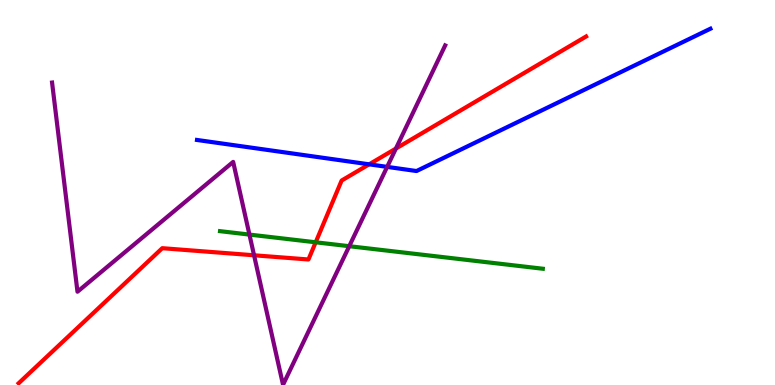[{'lines': ['blue', 'red'], 'intersections': [{'x': 4.76, 'y': 5.73}]}, {'lines': ['green', 'red'], 'intersections': [{'x': 4.07, 'y': 3.71}]}, {'lines': ['purple', 'red'], 'intersections': [{'x': 3.28, 'y': 3.37}, {'x': 5.11, 'y': 6.14}]}, {'lines': ['blue', 'green'], 'intersections': []}, {'lines': ['blue', 'purple'], 'intersections': [{'x': 5.0, 'y': 5.67}]}, {'lines': ['green', 'purple'], 'intersections': [{'x': 3.22, 'y': 3.91}, {'x': 4.51, 'y': 3.61}]}]